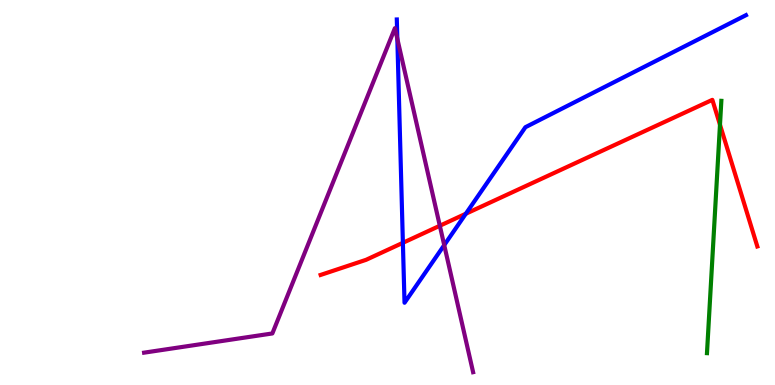[{'lines': ['blue', 'red'], 'intersections': [{'x': 5.2, 'y': 3.69}, {'x': 6.01, 'y': 4.45}]}, {'lines': ['green', 'red'], 'intersections': [{'x': 9.29, 'y': 6.76}]}, {'lines': ['purple', 'red'], 'intersections': [{'x': 5.68, 'y': 4.14}]}, {'lines': ['blue', 'green'], 'intersections': []}, {'lines': ['blue', 'purple'], 'intersections': [{'x': 5.13, 'y': 8.99}, {'x': 5.73, 'y': 3.63}]}, {'lines': ['green', 'purple'], 'intersections': []}]